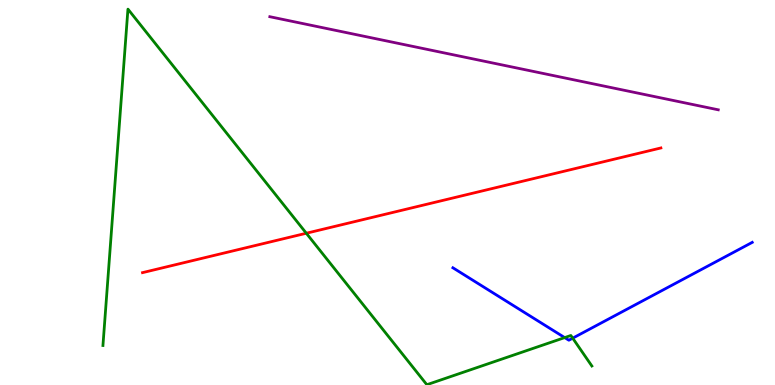[{'lines': ['blue', 'red'], 'intersections': []}, {'lines': ['green', 'red'], 'intersections': [{'x': 3.95, 'y': 3.94}]}, {'lines': ['purple', 'red'], 'intersections': []}, {'lines': ['blue', 'green'], 'intersections': [{'x': 7.29, 'y': 1.23}, {'x': 7.39, 'y': 1.22}]}, {'lines': ['blue', 'purple'], 'intersections': []}, {'lines': ['green', 'purple'], 'intersections': []}]